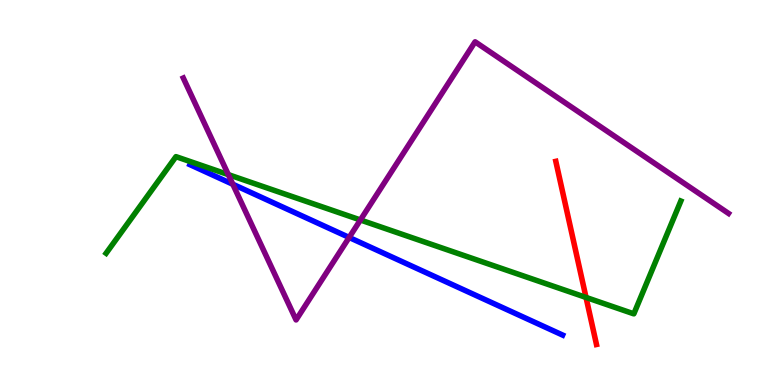[{'lines': ['blue', 'red'], 'intersections': []}, {'lines': ['green', 'red'], 'intersections': [{'x': 7.56, 'y': 2.27}]}, {'lines': ['purple', 'red'], 'intersections': []}, {'lines': ['blue', 'green'], 'intersections': []}, {'lines': ['blue', 'purple'], 'intersections': [{'x': 3.0, 'y': 5.21}, {'x': 4.51, 'y': 3.83}]}, {'lines': ['green', 'purple'], 'intersections': [{'x': 2.95, 'y': 5.46}, {'x': 4.65, 'y': 4.29}]}]